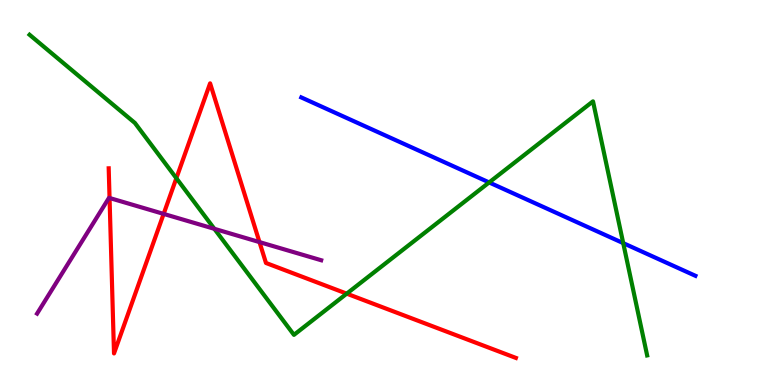[{'lines': ['blue', 'red'], 'intersections': []}, {'lines': ['green', 'red'], 'intersections': [{'x': 2.28, 'y': 5.37}, {'x': 4.47, 'y': 2.37}]}, {'lines': ['purple', 'red'], 'intersections': [{'x': 1.41, 'y': 4.86}, {'x': 2.11, 'y': 4.44}, {'x': 3.35, 'y': 3.71}]}, {'lines': ['blue', 'green'], 'intersections': [{'x': 6.31, 'y': 5.26}, {'x': 8.04, 'y': 3.69}]}, {'lines': ['blue', 'purple'], 'intersections': []}, {'lines': ['green', 'purple'], 'intersections': [{'x': 2.77, 'y': 4.06}]}]